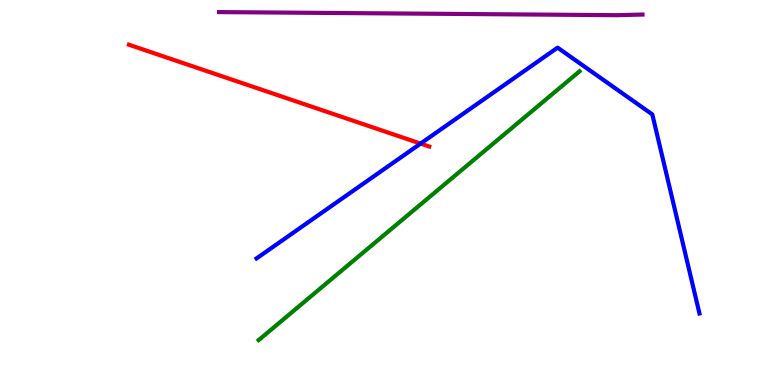[{'lines': ['blue', 'red'], 'intersections': [{'x': 5.43, 'y': 6.27}]}, {'lines': ['green', 'red'], 'intersections': []}, {'lines': ['purple', 'red'], 'intersections': []}, {'lines': ['blue', 'green'], 'intersections': []}, {'lines': ['blue', 'purple'], 'intersections': []}, {'lines': ['green', 'purple'], 'intersections': []}]